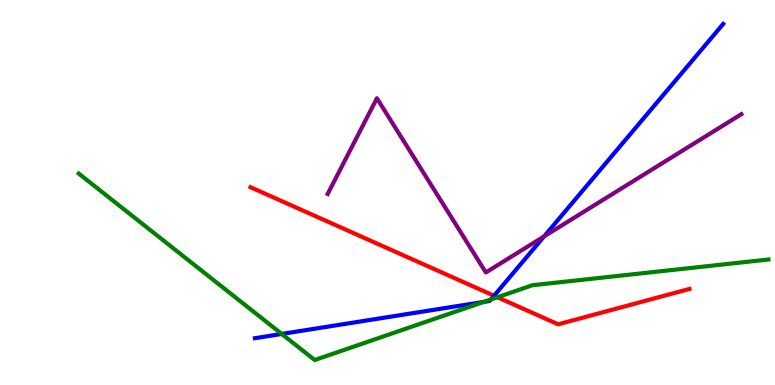[{'lines': ['blue', 'red'], 'intersections': [{'x': 6.37, 'y': 2.32}]}, {'lines': ['green', 'red'], 'intersections': [{'x': 6.42, 'y': 2.28}]}, {'lines': ['purple', 'red'], 'intersections': []}, {'lines': ['blue', 'green'], 'intersections': [{'x': 3.64, 'y': 1.33}, {'x': 6.24, 'y': 2.16}, {'x': 6.33, 'y': 2.22}]}, {'lines': ['blue', 'purple'], 'intersections': [{'x': 7.02, 'y': 3.86}]}, {'lines': ['green', 'purple'], 'intersections': []}]